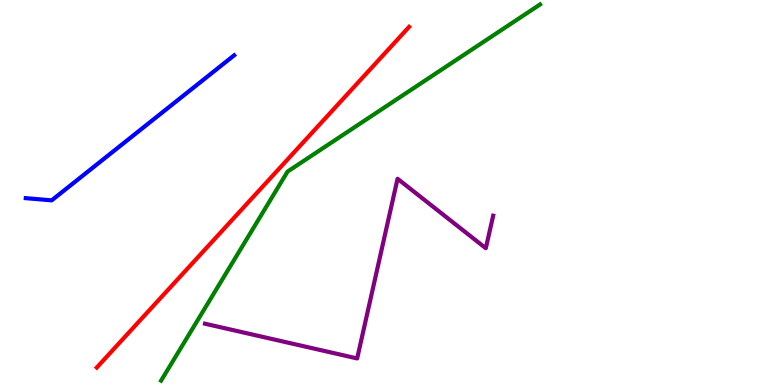[{'lines': ['blue', 'red'], 'intersections': []}, {'lines': ['green', 'red'], 'intersections': []}, {'lines': ['purple', 'red'], 'intersections': []}, {'lines': ['blue', 'green'], 'intersections': []}, {'lines': ['blue', 'purple'], 'intersections': []}, {'lines': ['green', 'purple'], 'intersections': []}]